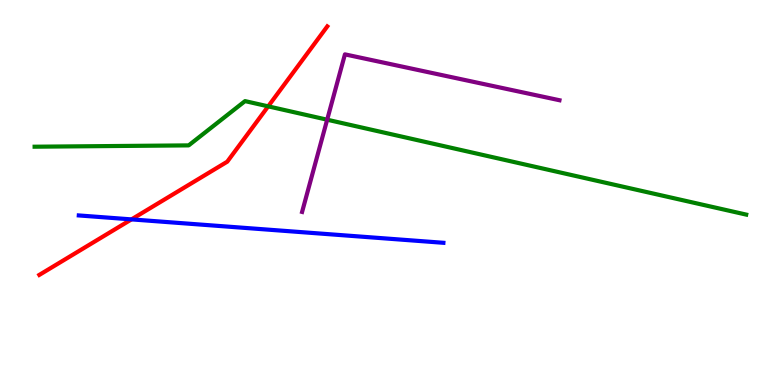[{'lines': ['blue', 'red'], 'intersections': [{'x': 1.7, 'y': 4.3}]}, {'lines': ['green', 'red'], 'intersections': [{'x': 3.46, 'y': 7.24}]}, {'lines': ['purple', 'red'], 'intersections': []}, {'lines': ['blue', 'green'], 'intersections': []}, {'lines': ['blue', 'purple'], 'intersections': []}, {'lines': ['green', 'purple'], 'intersections': [{'x': 4.22, 'y': 6.89}]}]